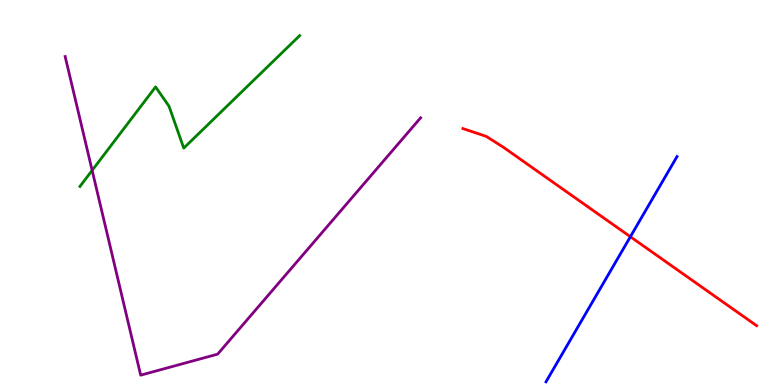[{'lines': ['blue', 'red'], 'intersections': [{'x': 8.13, 'y': 3.85}]}, {'lines': ['green', 'red'], 'intersections': []}, {'lines': ['purple', 'red'], 'intersections': []}, {'lines': ['blue', 'green'], 'intersections': []}, {'lines': ['blue', 'purple'], 'intersections': []}, {'lines': ['green', 'purple'], 'intersections': [{'x': 1.19, 'y': 5.57}]}]